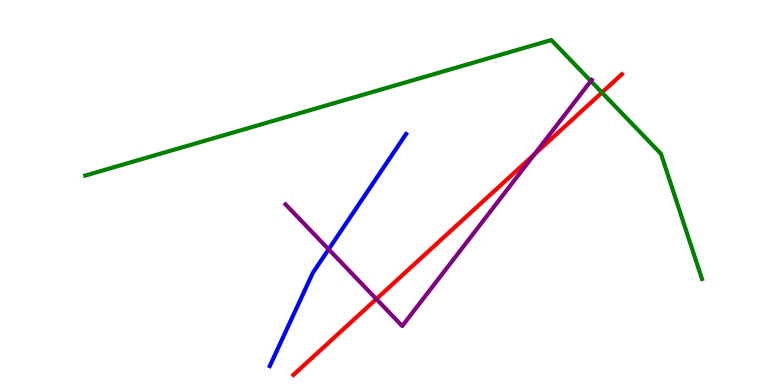[{'lines': ['blue', 'red'], 'intersections': []}, {'lines': ['green', 'red'], 'intersections': [{'x': 7.77, 'y': 7.6}]}, {'lines': ['purple', 'red'], 'intersections': [{'x': 4.86, 'y': 2.23}, {'x': 6.89, 'y': 5.99}]}, {'lines': ['blue', 'green'], 'intersections': []}, {'lines': ['blue', 'purple'], 'intersections': [{'x': 4.24, 'y': 3.52}]}, {'lines': ['green', 'purple'], 'intersections': [{'x': 7.62, 'y': 7.9}]}]